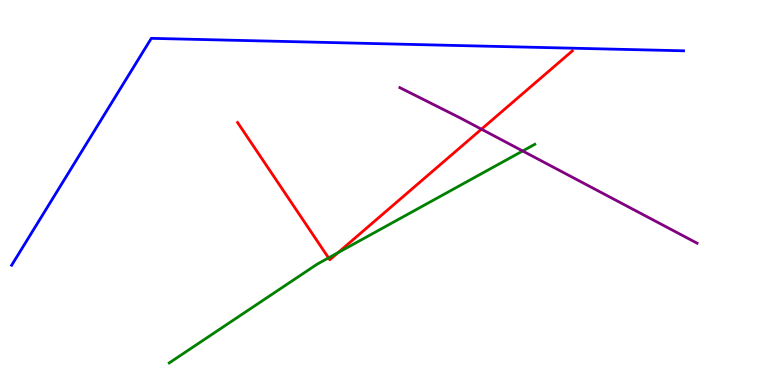[{'lines': ['blue', 'red'], 'intersections': []}, {'lines': ['green', 'red'], 'intersections': [{'x': 4.24, 'y': 3.3}, {'x': 4.36, 'y': 3.44}]}, {'lines': ['purple', 'red'], 'intersections': [{'x': 6.21, 'y': 6.64}]}, {'lines': ['blue', 'green'], 'intersections': []}, {'lines': ['blue', 'purple'], 'intersections': []}, {'lines': ['green', 'purple'], 'intersections': [{'x': 6.74, 'y': 6.08}]}]